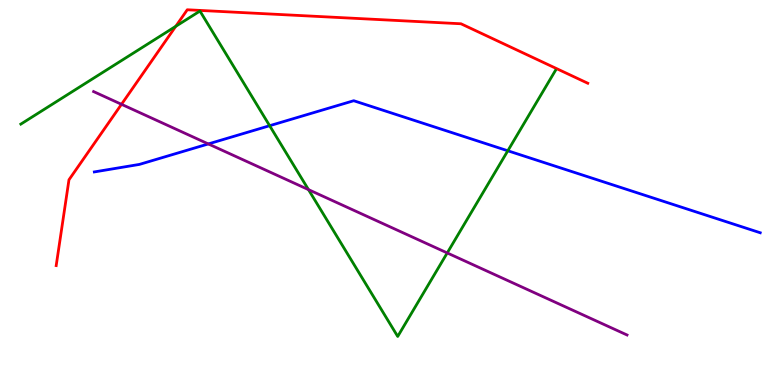[{'lines': ['blue', 'red'], 'intersections': []}, {'lines': ['green', 'red'], 'intersections': [{'x': 2.27, 'y': 9.32}]}, {'lines': ['purple', 'red'], 'intersections': [{'x': 1.57, 'y': 7.29}]}, {'lines': ['blue', 'green'], 'intersections': [{'x': 3.48, 'y': 6.73}, {'x': 6.55, 'y': 6.08}]}, {'lines': ['blue', 'purple'], 'intersections': [{'x': 2.69, 'y': 6.26}]}, {'lines': ['green', 'purple'], 'intersections': [{'x': 3.98, 'y': 5.07}, {'x': 5.77, 'y': 3.43}]}]